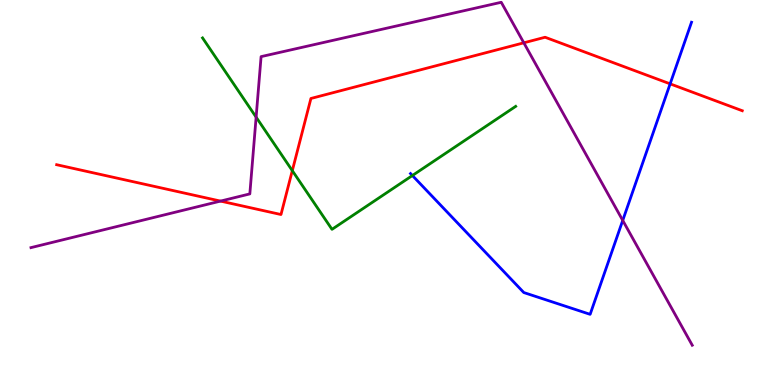[{'lines': ['blue', 'red'], 'intersections': [{'x': 8.65, 'y': 7.82}]}, {'lines': ['green', 'red'], 'intersections': [{'x': 3.77, 'y': 5.57}]}, {'lines': ['purple', 'red'], 'intersections': [{'x': 2.85, 'y': 4.78}, {'x': 6.76, 'y': 8.89}]}, {'lines': ['blue', 'green'], 'intersections': [{'x': 5.32, 'y': 5.44}]}, {'lines': ['blue', 'purple'], 'intersections': [{'x': 8.04, 'y': 4.27}]}, {'lines': ['green', 'purple'], 'intersections': [{'x': 3.3, 'y': 6.96}]}]